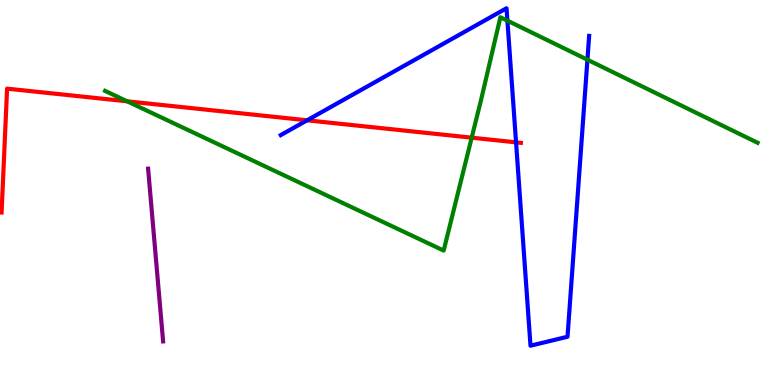[{'lines': ['blue', 'red'], 'intersections': [{'x': 3.96, 'y': 6.88}, {'x': 6.66, 'y': 6.3}]}, {'lines': ['green', 'red'], 'intersections': [{'x': 1.64, 'y': 7.37}, {'x': 6.09, 'y': 6.42}]}, {'lines': ['purple', 'red'], 'intersections': []}, {'lines': ['blue', 'green'], 'intersections': [{'x': 6.55, 'y': 9.46}, {'x': 7.58, 'y': 8.45}]}, {'lines': ['blue', 'purple'], 'intersections': []}, {'lines': ['green', 'purple'], 'intersections': []}]